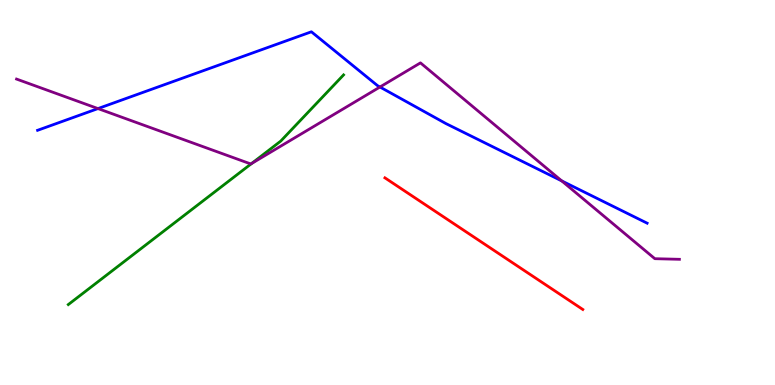[{'lines': ['blue', 'red'], 'intersections': []}, {'lines': ['green', 'red'], 'intersections': []}, {'lines': ['purple', 'red'], 'intersections': []}, {'lines': ['blue', 'green'], 'intersections': []}, {'lines': ['blue', 'purple'], 'intersections': [{'x': 1.26, 'y': 7.18}, {'x': 4.9, 'y': 7.74}, {'x': 7.25, 'y': 5.3}]}, {'lines': ['green', 'purple'], 'intersections': [{'x': 3.25, 'y': 5.75}]}]